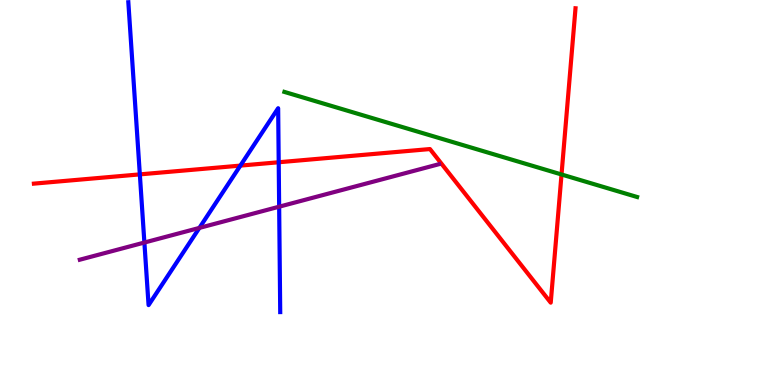[{'lines': ['blue', 'red'], 'intersections': [{'x': 1.8, 'y': 5.47}, {'x': 3.1, 'y': 5.7}, {'x': 3.6, 'y': 5.79}]}, {'lines': ['green', 'red'], 'intersections': [{'x': 7.25, 'y': 5.47}]}, {'lines': ['purple', 'red'], 'intersections': []}, {'lines': ['blue', 'green'], 'intersections': []}, {'lines': ['blue', 'purple'], 'intersections': [{'x': 1.86, 'y': 3.7}, {'x': 2.57, 'y': 4.08}, {'x': 3.6, 'y': 4.63}]}, {'lines': ['green', 'purple'], 'intersections': []}]